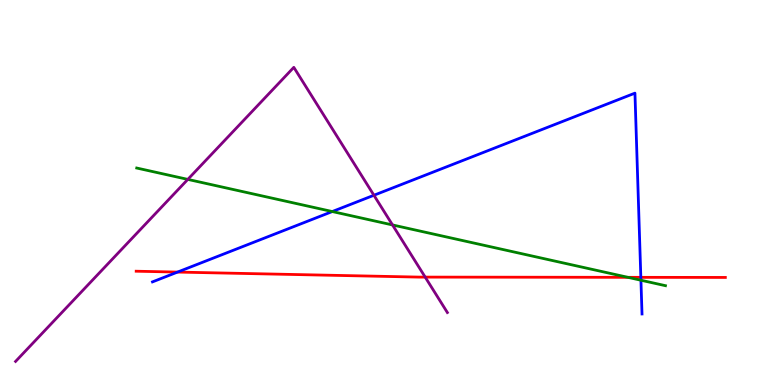[{'lines': ['blue', 'red'], 'intersections': [{'x': 2.29, 'y': 2.93}, {'x': 8.27, 'y': 2.8}]}, {'lines': ['green', 'red'], 'intersections': [{'x': 8.1, 'y': 2.8}]}, {'lines': ['purple', 'red'], 'intersections': [{'x': 5.49, 'y': 2.8}]}, {'lines': ['blue', 'green'], 'intersections': [{'x': 4.29, 'y': 4.51}, {'x': 8.27, 'y': 2.72}]}, {'lines': ['blue', 'purple'], 'intersections': [{'x': 4.82, 'y': 4.93}]}, {'lines': ['green', 'purple'], 'intersections': [{'x': 2.42, 'y': 5.34}, {'x': 5.06, 'y': 4.16}]}]